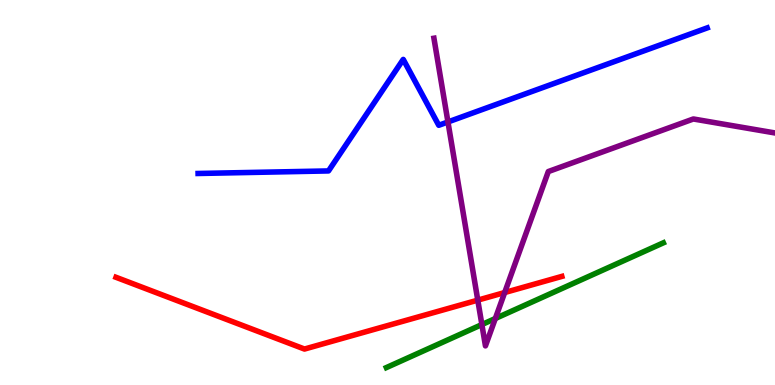[{'lines': ['blue', 'red'], 'intersections': []}, {'lines': ['green', 'red'], 'intersections': []}, {'lines': ['purple', 'red'], 'intersections': [{'x': 6.16, 'y': 2.2}, {'x': 6.51, 'y': 2.4}]}, {'lines': ['blue', 'green'], 'intersections': []}, {'lines': ['blue', 'purple'], 'intersections': [{'x': 5.78, 'y': 6.83}]}, {'lines': ['green', 'purple'], 'intersections': [{'x': 6.22, 'y': 1.57}, {'x': 6.39, 'y': 1.73}]}]